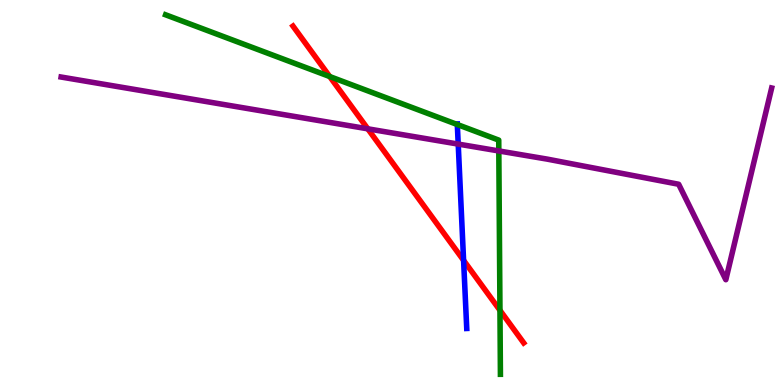[{'lines': ['blue', 'red'], 'intersections': [{'x': 5.98, 'y': 3.24}]}, {'lines': ['green', 'red'], 'intersections': [{'x': 4.25, 'y': 8.01}, {'x': 6.45, 'y': 1.94}]}, {'lines': ['purple', 'red'], 'intersections': [{'x': 4.75, 'y': 6.65}]}, {'lines': ['blue', 'green'], 'intersections': [{'x': 5.9, 'y': 6.77}]}, {'lines': ['blue', 'purple'], 'intersections': [{'x': 5.91, 'y': 6.26}]}, {'lines': ['green', 'purple'], 'intersections': [{'x': 6.44, 'y': 6.08}]}]